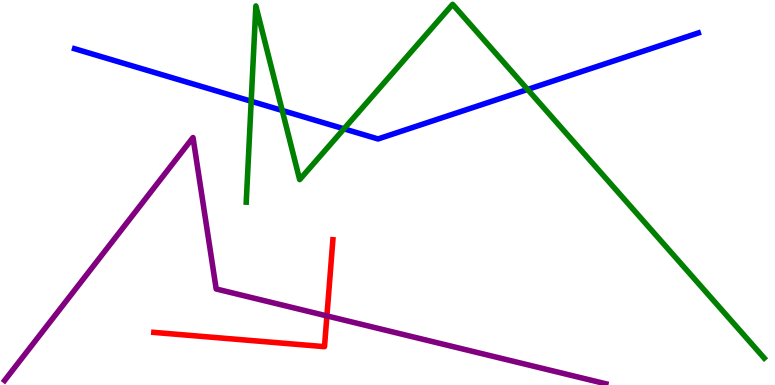[{'lines': ['blue', 'red'], 'intersections': []}, {'lines': ['green', 'red'], 'intersections': []}, {'lines': ['purple', 'red'], 'intersections': [{'x': 4.22, 'y': 1.79}]}, {'lines': ['blue', 'green'], 'intersections': [{'x': 3.24, 'y': 7.37}, {'x': 3.64, 'y': 7.13}, {'x': 4.44, 'y': 6.65}, {'x': 6.81, 'y': 7.68}]}, {'lines': ['blue', 'purple'], 'intersections': []}, {'lines': ['green', 'purple'], 'intersections': []}]